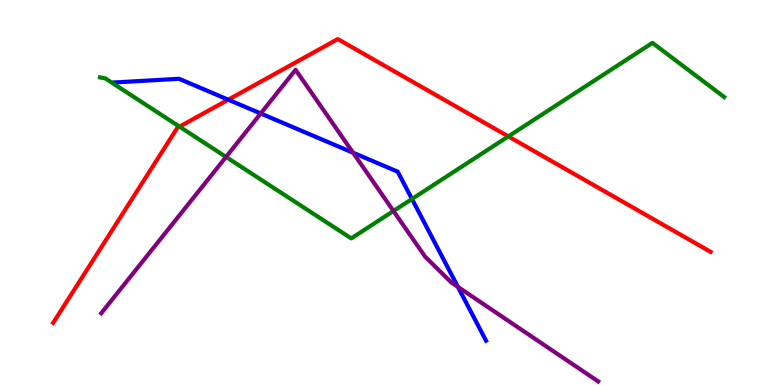[{'lines': ['blue', 'red'], 'intersections': [{'x': 2.95, 'y': 7.41}]}, {'lines': ['green', 'red'], 'intersections': [{'x': 2.32, 'y': 6.71}, {'x': 6.56, 'y': 6.46}]}, {'lines': ['purple', 'red'], 'intersections': []}, {'lines': ['blue', 'green'], 'intersections': [{'x': 5.32, 'y': 4.83}]}, {'lines': ['blue', 'purple'], 'intersections': [{'x': 3.36, 'y': 7.05}, {'x': 4.56, 'y': 6.03}, {'x': 5.91, 'y': 2.55}]}, {'lines': ['green', 'purple'], 'intersections': [{'x': 2.92, 'y': 5.92}, {'x': 5.08, 'y': 4.52}]}]